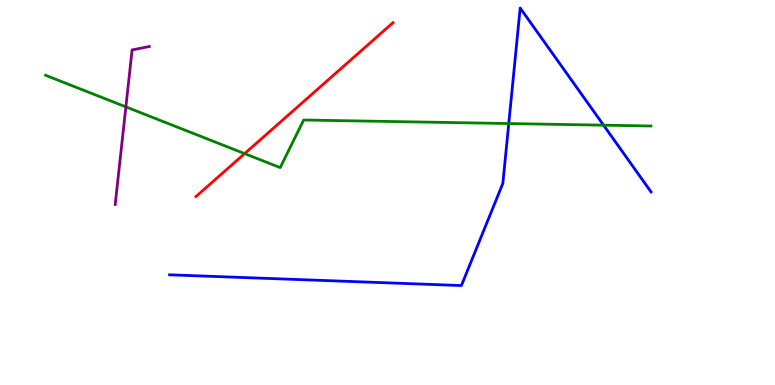[{'lines': ['blue', 'red'], 'intersections': []}, {'lines': ['green', 'red'], 'intersections': [{'x': 3.16, 'y': 6.01}]}, {'lines': ['purple', 'red'], 'intersections': []}, {'lines': ['blue', 'green'], 'intersections': [{'x': 6.56, 'y': 6.79}, {'x': 7.79, 'y': 6.75}]}, {'lines': ['blue', 'purple'], 'intersections': []}, {'lines': ['green', 'purple'], 'intersections': [{'x': 1.62, 'y': 7.22}]}]